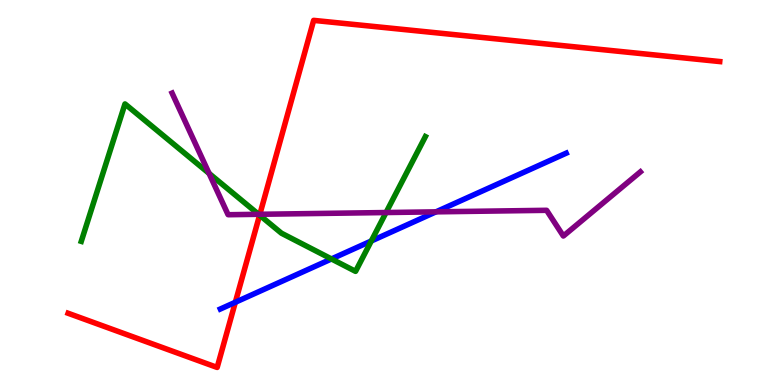[{'lines': ['blue', 'red'], 'intersections': [{'x': 3.04, 'y': 2.15}]}, {'lines': ['green', 'red'], 'intersections': [{'x': 3.35, 'y': 4.41}]}, {'lines': ['purple', 'red'], 'intersections': [{'x': 3.35, 'y': 4.43}]}, {'lines': ['blue', 'green'], 'intersections': [{'x': 4.28, 'y': 3.27}, {'x': 4.79, 'y': 3.74}]}, {'lines': ['blue', 'purple'], 'intersections': [{'x': 5.63, 'y': 4.5}]}, {'lines': ['green', 'purple'], 'intersections': [{'x': 2.7, 'y': 5.5}, {'x': 3.34, 'y': 4.43}, {'x': 4.98, 'y': 4.48}]}]